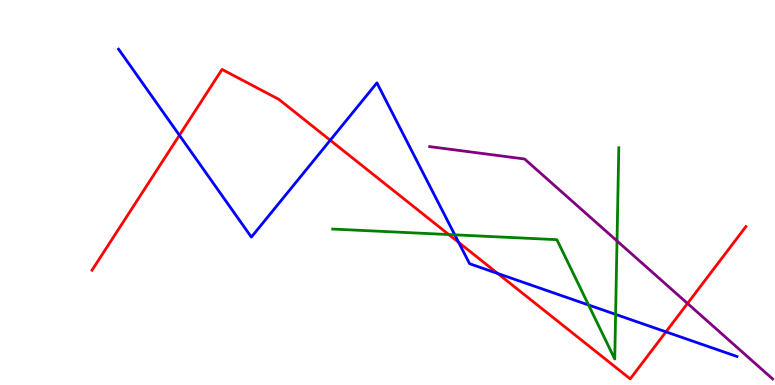[{'lines': ['blue', 'red'], 'intersections': [{'x': 2.32, 'y': 6.49}, {'x': 4.26, 'y': 6.36}, {'x': 5.92, 'y': 3.7}, {'x': 6.42, 'y': 2.9}, {'x': 8.59, 'y': 1.38}]}, {'lines': ['green', 'red'], 'intersections': [{'x': 5.79, 'y': 3.91}]}, {'lines': ['purple', 'red'], 'intersections': [{'x': 8.87, 'y': 2.12}]}, {'lines': ['blue', 'green'], 'intersections': [{'x': 5.87, 'y': 3.9}, {'x': 7.59, 'y': 2.08}, {'x': 7.94, 'y': 1.83}]}, {'lines': ['blue', 'purple'], 'intersections': []}, {'lines': ['green', 'purple'], 'intersections': [{'x': 7.96, 'y': 3.74}]}]